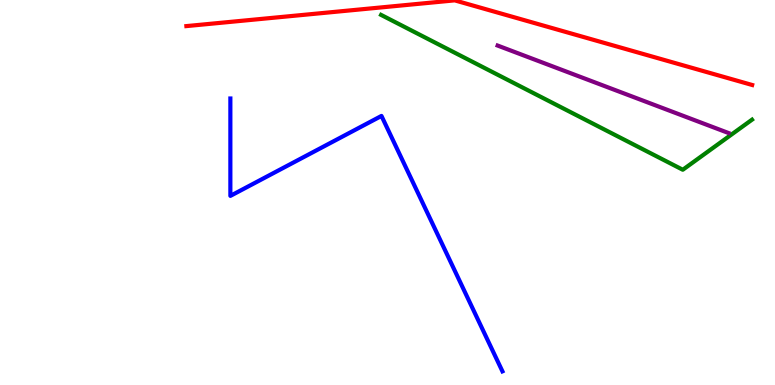[{'lines': ['blue', 'red'], 'intersections': []}, {'lines': ['green', 'red'], 'intersections': []}, {'lines': ['purple', 'red'], 'intersections': []}, {'lines': ['blue', 'green'], 'intersections': []}, {'lines': ['blue', 'purple'], 'intersections': []}, {'lines': ['green', 'purple'], 'intersections': []}]